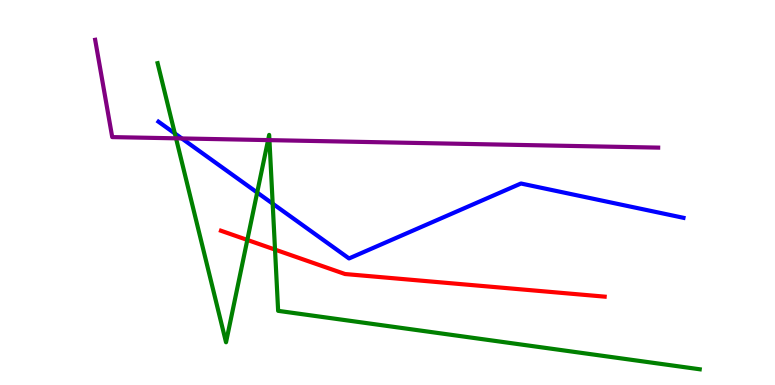[{'lines': ['blue', 'red'], 'intersections': []}, {'lines': ['green', 'red'], 'intersections': [{'x': 3.19, 'y': 3.77}, {'x': 3.55, 'y': 3.52}]}, {'lines': ['purple', 'red'], 'intersections': []}, {'lines': ['blue', 'green'], 'intersections': [{'x': 2.26, 'y': 6.53}, {'x': 3.32, 'y': 5.0}, {'x': 3.52, 'y': 4.71}]}, {'lines': ['blue', 'purple'], 'intersections': [{'x': 2.35, 'y': 6.4}]}, {'lines': ['green', 'purple'], 'intersections': [{'x': 2.27, 'y': 6.41}, {'x': 3.46, 'y': 6.36}, {'x': 3.48, 'y': 6.36}]}]